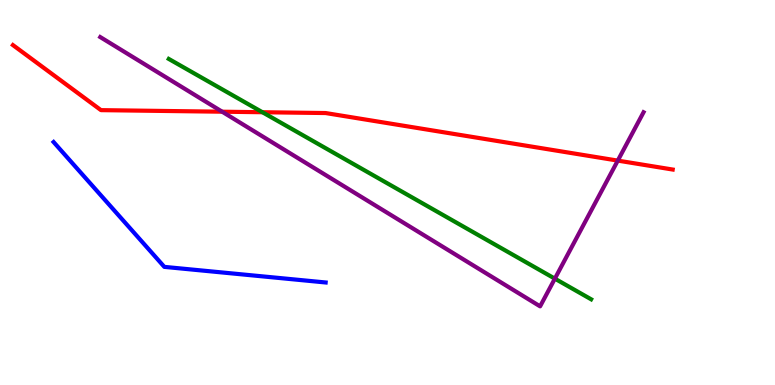[{'lines': ['blue', 'red'], 'intersections': []}, {'lines': ['green', 'red'], 'intersections': [{'x': 3.39, 'y': 7.08}]}, {'lines': ['purple', 'red'], 'intersections': [{'x': 2.87, 'y': 7.1}, {'x': 7.97, 'y': 5.83}]}, {'lines': ['blue', 'green'], 'intersections': []}, {'lines': ['blue', 'purple'], 'intersections': []}, {'lines': ['green', 'purple'], 'intersections': [{'x': 7.16, 'y': 2.76}]}]